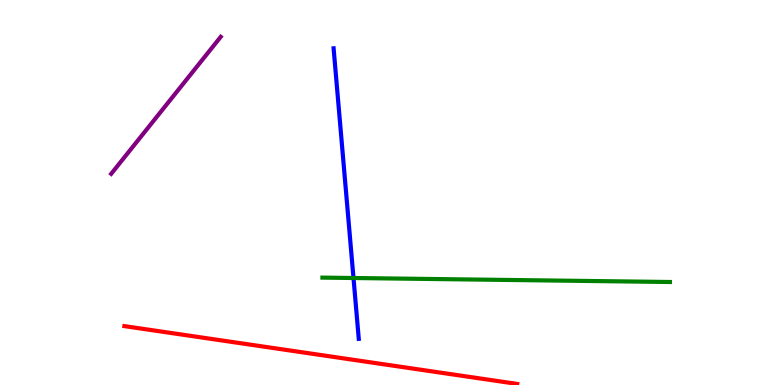[{'lines': ['blue', 'red'], 'intersections': []}, {'lines': ['green', 'red'], 'intersections': []}, {'lines': ['purple', 'red'], 'intersections': []}, {'lines': ['blue', 'green'], 'intersections': [{'x': 4.56, 'y': 2.78}]}, {'lines': ['blue', 'purple'], 'intersections': []}, {'lines': ['green', 'purple'], 'intersections': []}]